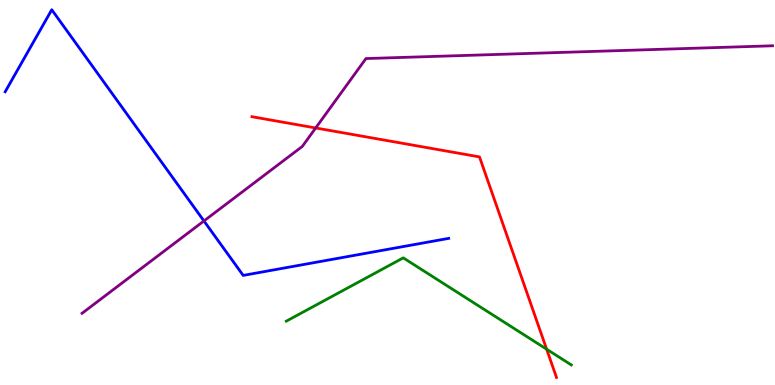[{'lines': ['blue', 'red'], 'intersections': []}, {'lines': ['green', 'red'], 'intersections': [{'x': 7.05, 'y': 0.93}]}, {'lines': ['purple', 'red'], 'intersections': [{'x': 4.07, 'y': 6.68}]}, {'lines': ['blue', 'green'], 'intersections': []}, {'lines': ['blue', 'purple'], 'intersections': [{'x': 2.63, 'y': 4.26}]}, {'lines': ['green', 'purple'], 'intersections': []}]